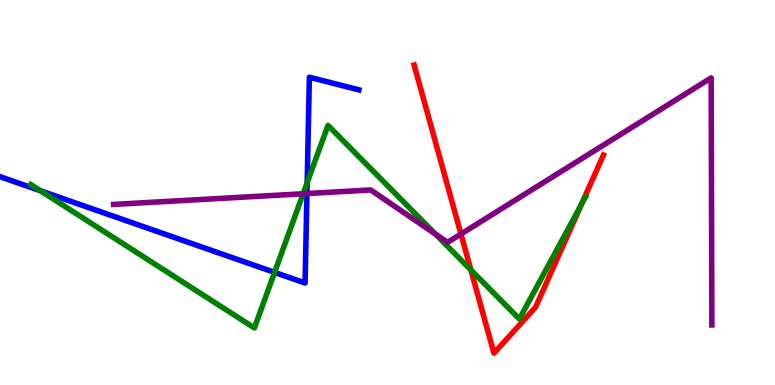[{'lines': ['blue', 'red'], 'intersections': []}, {'lines': ['green', 'red'], 'intersections': [{'x': 6.08, 'y': 2.99}, {'x': 7.5, 'y': 4.68}]}, {'lines': ['purple', 'red'], 'intersections': [{'x': 5.95, 'y': 3.92}]}, {'lines': ['blue', 'green'], 'intersections': [{'x': 0.522, 'y': 5.05}, {'x': 3.54, 'y': 2.92}, {'x': 3.96, 'y': 5.26}]}, {'lines': ['blue', 'purple'], 'intersections': [{'x': 3.96, 'y': 4.97}]}, {'lines': ['green', 'purple'], 'intersections': [{'x': 3.91, 'y': 4.97}, {'x': 5.62, 'y': 3.92}]}]